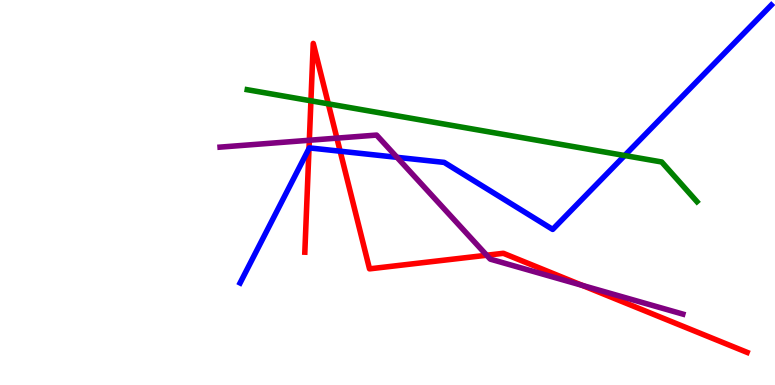[{'lines': ['blue', 'red'], 'intersections': [{'x': 3.99, 'y': 6.14}, {'x': 4.39, 'y': 6.07}]}, {'lines': ['green', 'red'], 'intersections': [{'x': 4.01, 'y': 7.38}, {'x': 4.24, 'y': 7.3}]}, {'lines': ['purple', 'red'], 'intersections': [{'x': 3.99, 'y': 6.36}, {'x': 4.35, 'y': 6.41}, {'x': 6.28, 'y': 3.37}, {'x': 7.51, 'y': 2.59}]}, {'lines': ['blue', 'green'], 'intersections': [{'x': 8.06, 'y': 5.96}]}, {'lines': ['blue', 'purple'], 'intersections': [{'x': 5.12, 'y': 5.91}]}, {'lines': ['green', 'purple'], 'intersections': []}]